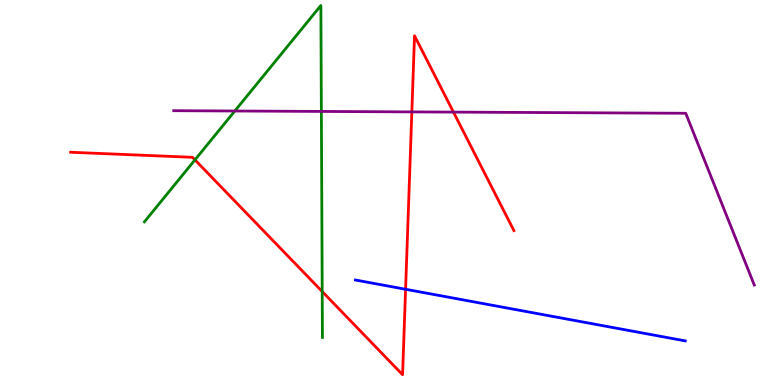[{'lines': ['blue', 'red'], 'intersections': [{'x': 5.23, 'y': 2.49}]}, {'lines': ['green', 'red'], 'intersections': [{'x': 2.52, 'y': 5.85}, {'x': 4.16, 'y': 2.43}]}, {'lines': ['purple', 'red'], 'intersections': [{'x': 5.31, 'y': 7.09}, {'x': 5.85, 'y': 7.09}]}, {'lines': ['blue', 'green'], 'intersections': []}, {'lines': ['blue', 'purple'], 'intersections': []}, {'lines': ['green', 'purple'], 'intersections': [{'x': 3.03, 'y': 7.12}, {'x': 4.15, 'y': 7.11}]}]